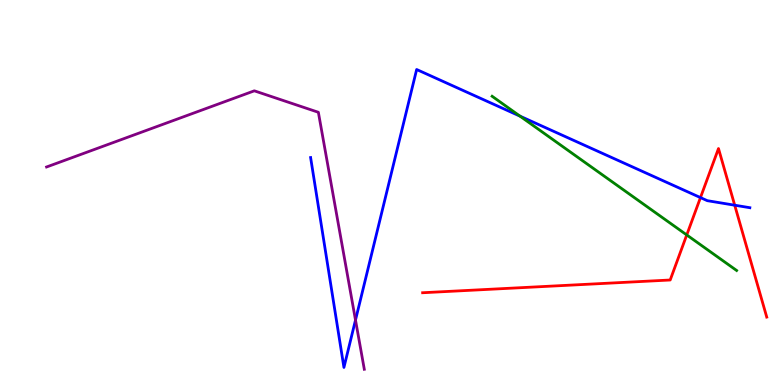[{'lines': ['blue', 'red'], 'intersections': [{'x': 9.04, 'y': 4.87}, {'x': 9.48, 'y': 4.67}]}, {'lines': ['green', 'red'], 'intersections': [{'x': 8.86, 'y': 3.9}]}, {'lines': ['purple', 'red'], 'intersections': []}, {'lines': ['blue', 'green'], 'intersections': [{'x': 6.71, 'y': 6.98}]}, {'lines': ['blue', 'purple'], 'intersections': [{'x': 4.59, 'y': 1.69}]}, {'lines': ['green', 'purple'], 'intersections': []}]